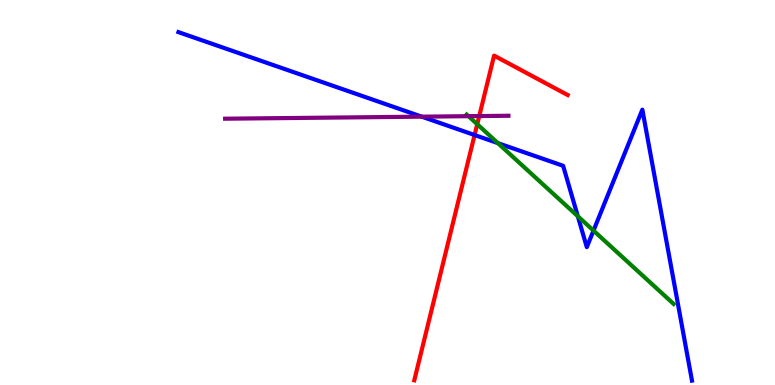[{'lines': ['blue', 'red'], 'intersections': [{'x': 6.12, 'y': 6.49}]}, {'lines': ['green', 'red'], 'intersections': [{'x': 6.16, 'y': 6.77}]}, {'lines': ['purple', 'red'], 'intersections': [{'x': 6.18, 'y': 6.99}]}, {'lines': ['blue', 'green'], 'intersections': [{'x': 6.42, 'y': 6.28}, {'x': 7.46, 'y': 4.38}, {'x': 7.66, 'y': 4.01}]}, {'lines': ['blue', 'purple'], 'intersections': [{'x': 5.44, 'y': 6.97}]}, {'lines': ['green', 'purple'], 'intersections': [{'x': 6.04, 'y': 6.98}]}]